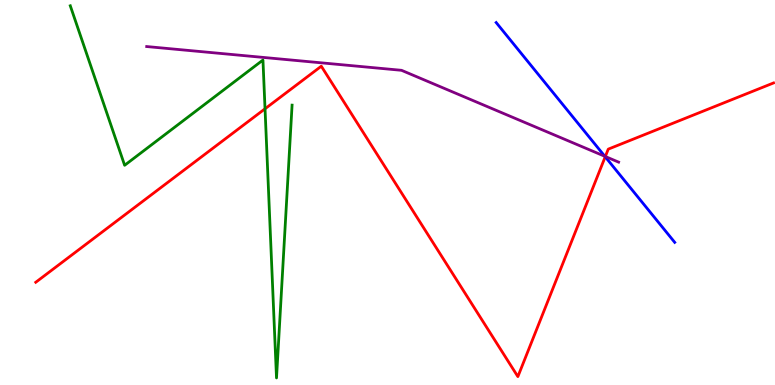[{'lines': ['blue', 'red'], 'intersections': [{'x': 7.81, 'y': 5.93}]}, {'lines': ['green', 'red'], 'intersections': [{'x': 3.42, 'y': 7.17}]}, {'lines': ['purple', 'red'], 'intersections': [{'x': 7.81, 'y': 5.93}]}, {'lines': ['blue', 'green'], 'intersections': []}, {'lines': ['blue', 'purple'], 'intersections': [{'x': 7.8, 'y': 5.94}]}, {'lines': ['green', 'purple'], 'intersections': []}]